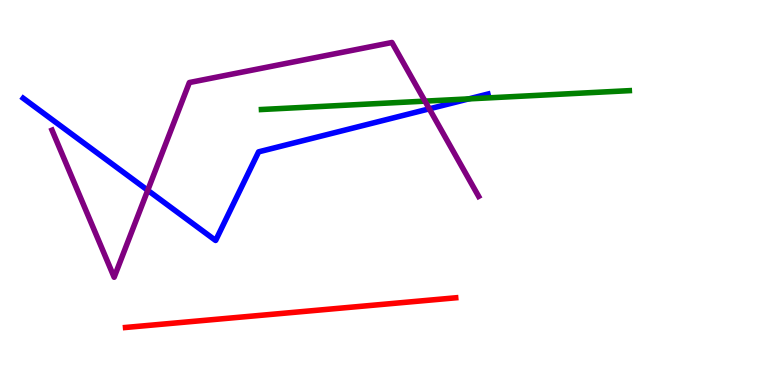[{'lines': ['blue', 'red'], 'intersections': []}, {'lines': ['green', 'red'], 'intersections': []}, {'lines': ['purple', 'red'], 'intersections': []}, {'lines': ['blue', 'green'], 'intersections': [{'x': 6.05, 'y': 7.43}]}, {'lines': ['blue', 'purple'], 'intersections': [{'x': 1.91, 'y': 5.06}, {'x': 5.54, 'y': 7.17}]}, {'lines': ['green', 'purple'], 'intersections': [{'x': 5.48, 'y': 7.37}]}]